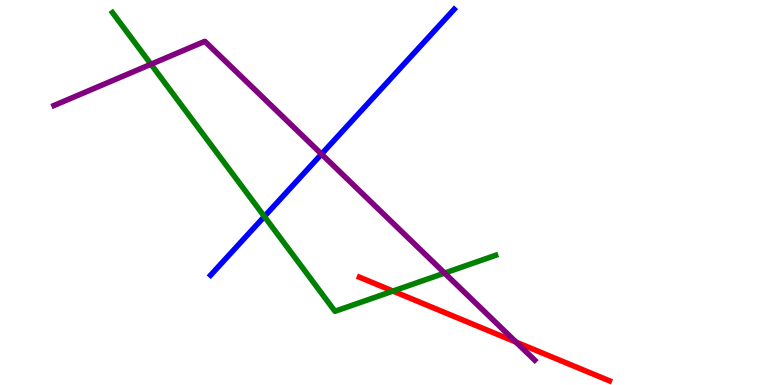[{'lines': ['blue', 'red'], 'intersections': []}, {'lines': ['green', 'red'], 'intersections': [{'x': 5.07, 'y': 2.44}]}, {'lines': ['purple', 'red'], 'intersections': [{'x': 6.66, 'y': 1.11}]}, {'lines': ['blue', 'green'], 'intersections': [{'x': 3.41, 'y': 4.38}]}, {'lines': ['blue', 'purple'], 'intersections': [{'x': 4.15, 'y': 6.0}]}, {'lines': ['green', 'purple'], 'intersections': [{'x': 1.95, 'y': 8.33}, {'x': 5.74, 'y': 2.91}]}]